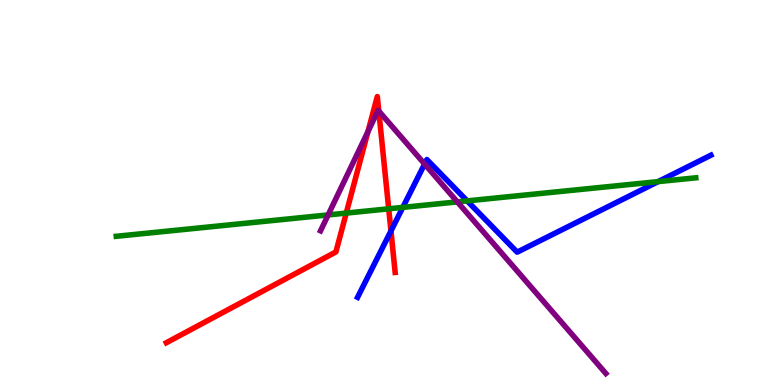[{'lines': ['blue', 'red'], 'intersections': [{'x': 5.04, 'y': 4.0}]}, {'lines': ['green', 'red'], 'intersections': [{'x': 4.47, 'y': 4.47}, {'x': 5.02, 'y': 4.58}]}, {'lines': ['purple', 'red'], 'intersections': [{'x': 4.75, 'y': 6.58}, {'x': 4.89, 'y': 7.11}]}, {'lines': ['blue', 'green'], 'intersections': [{'x': 5.2, 'y': 4.61}, {'x': 6.03, 'y': 4.78}, {'x': 8.49, 'y': 5.28}]}, {'lines': ['blue', 'purple'], 'intersections': [{'x': 5.48, 'y': 5.74}]}, {'lines': ['green', 'purple'], 'intersections': [{'x': 4.23, 'y': 4.42}, {'x': 5.9, 'y': 4.76}]}]